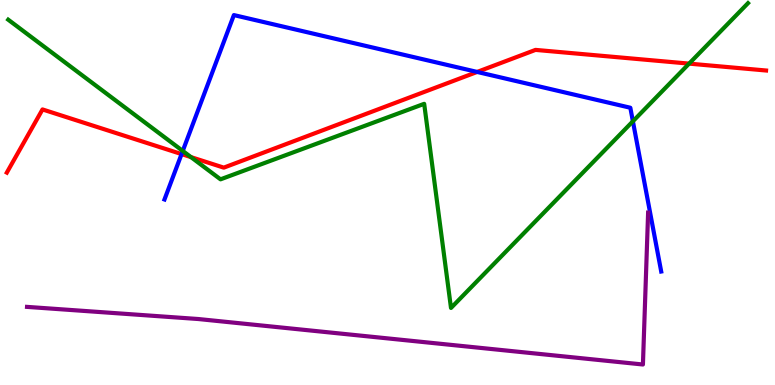[{'lines': ['blue', 'red'], 'intersections': [{'x': 2.34, 'y': 6.0}, {'x': 6.16, 'y': 8.13}]}, {'lines': ['green', 'red'], 'intersections': [{'x': 2.46, 'y': 5.92}, {'x': 8.89, 'y': 8.35}]}, {'lines': ['purple', 'red'], 'intersections': []}, {'lines': ['blue', 'green'], 'intersections': [{'x': 2.36, 'y': 6.08}, {'x': 8.17, 'y': 6.85}]}, {'lines': ['blue', 'purple'], 'intersections': []}, {'lines': ['green', 'purple'], 'intersections': []}]